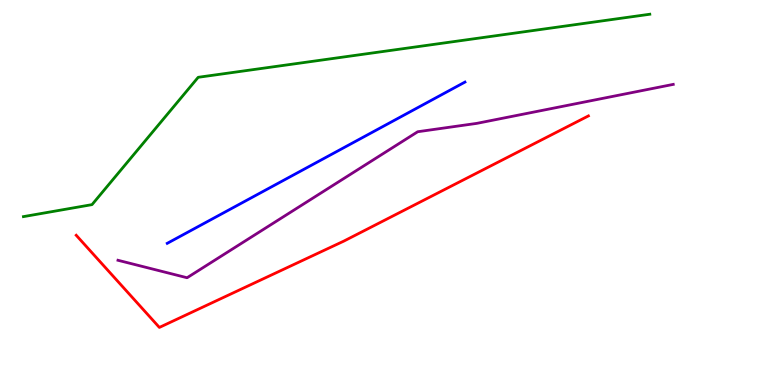[{'lines': ['blue', 'red'], 'intersections': []}, {'lines': ['green', 'red'], 'intersections': []}, {'lines': ['purple', 'red'], 'intersections': []}, {'lines': ['blue', 'green'], 'intersections': []}, {'lines': ['blue', 'purple'], 'intersections': []}, {'lines': ['green', 'purple'], 'intersections': []}]